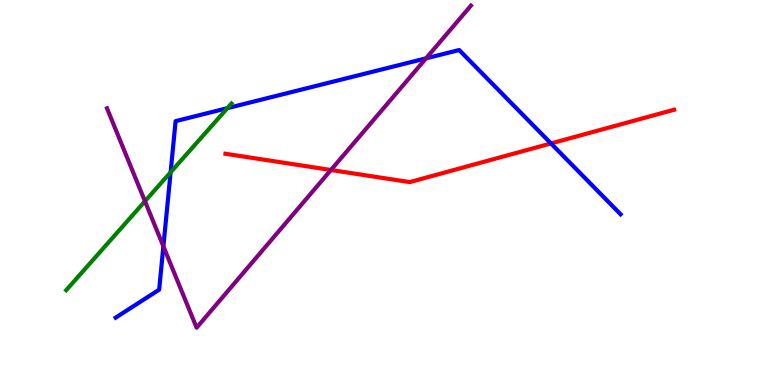[{'lines': ['blue', 'red'], 'intersections': [{'x': 7.11, 'y': 6.27}]}, {'lines': ['green', 'red'], 'intersections': []}, {'lines': ['purple', 'red'], 'intersections': [{'x': 4.27, 'y': 5.58}]}, {'lines': ['blue', 'green'], 'intersections': [{'x': 2.2, 'y': 5.53}, {'x': 2.93, 'y': 7.19}]}, {'lines': ['blue', 'purple'], 'intersections': [{'x': 2.11, 'y': 3.6}, {'x': 5.5, 'y': 8.48}]}, {'lines': ['green', 'purple'], 'intersections': [{'x': 1.87, 'y': 4.77}]}]